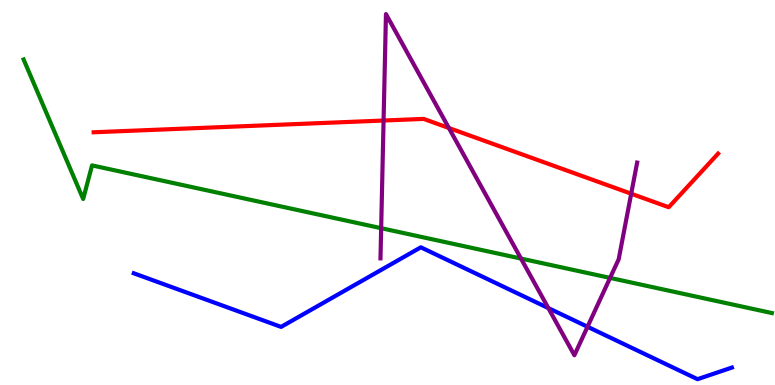[{'lines': ['blue', 'red'], 'intersections': []}, {'lines': ['green', 'red'], 'intersections': []}, {'lines': ['purple', 'red'], 'intersections': [{'x': 4.95, 'y': 6.87}, {'x': 5.79, 'y': 6.68}, {'x': 8.14, 'y': 4.97}]}, {'lines': ['blue', 'green'], 'intersections': []}, {'lines': ['blue', 'purple'], 'intersections': [{'x': 7.08, 'y': 2.0}, {'x': 7.58, 'y': 1.51}]}, {'lines': ['green', 'purple'], 'intersections': [{'x': 4.92, 'y': 4.07}, {'x': 6.72, 'y': 3.28}, {'x': 7.87, 'y': 2.78}]}]